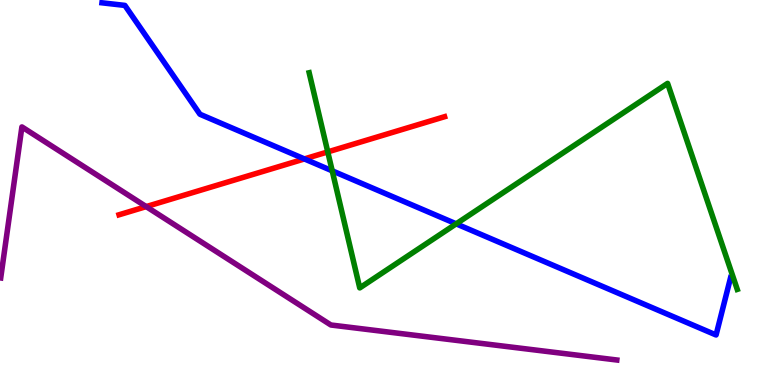[{'lines': ['blue', 'red'], 'intersections': [{'x': 3.93, 'y': 5.87}]}, {'lines': ['green', 'red'], 'intersections': [{'x': 4.23, 'y': 6.05}]}, {'lines': ['purple', 'red'], 'intersections': [{'x': 1.89, 'y': 4.63}]}, {'lines': ['blue', 'green'], 'intersections': [{'x': 4.29, 'y': 5.56}, {'x': 5.89, 'y': 4.19}]}, {'lines': ['blue', 'purple'], 'intersections': []}, {'lines': ['green', 'purple'], 'intersections': []}]